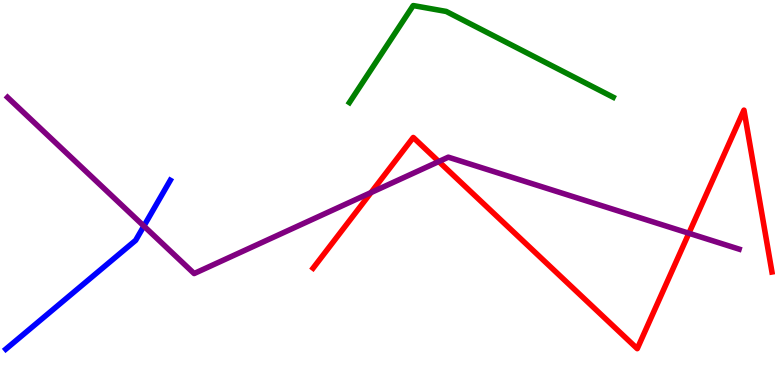[{'lines': ['blue', 'red'], 'intersections': []}, {'lines': ['green', 'red'], 'intersections': []}, {'lines': ['purple', 'red'], 'intersections': [{'x': 4.79, 'y': 5.0}, {'x': 5.66, 'y': 5.8}, {'x': 8.89, 'y': 3.94}]}, {'lines': ['blue', 'green'], 'intersections': []}, {'lines': ['blue', 'purple'], 'intersections': [{'x': 1.86, 'y': 4.13}]}, {'lines': ['green', 'purple'], 'intersections': []}]